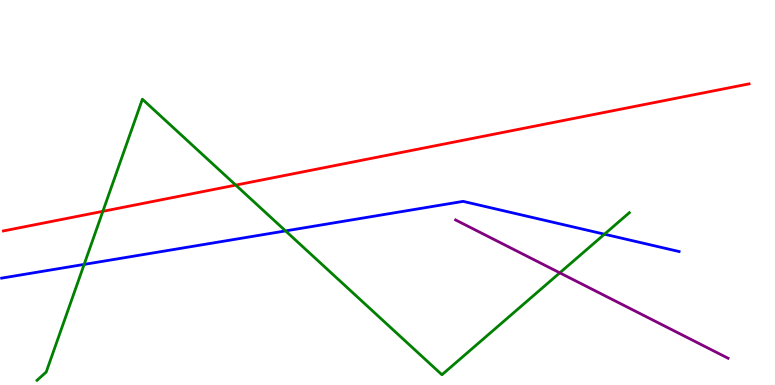[{'lines': ['blue', 'red'], 'intersections': []}, {'lines': ['green', 'red'], 'intersections': [{'x': 1.33, 'y': 4.51}, {'x': 3.04, 'y': 5.19}]}, {'lines': ['purple', 'red'], 'intersections': []}, {'lines': ['blue', 'green'], 'intersections': [{'x': 1.09, 'y': 3.13}, {'x': 3.68, 'y': 4.0}, {'x': 7.8, 'y': 3.92}]}, {'lines': ['blue', 'purple'], 'intersections': []}, {'lines': ['green', 'purple'], 'intersections': [{'x': 7.22, 'y': 2.91}]}]